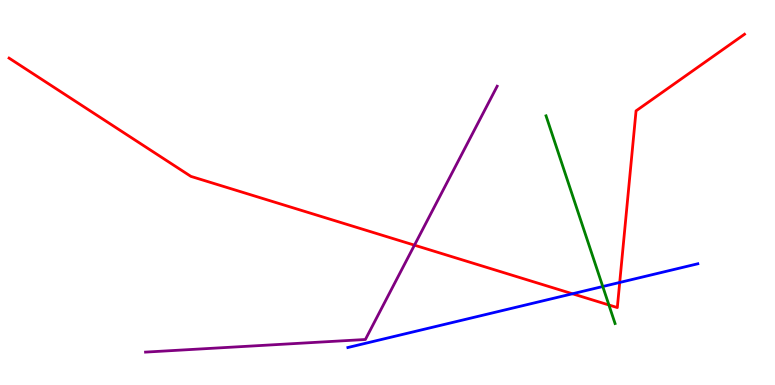[{'lines': ['blue', 'red'], 'intersections': [{'x': 7.39, 'y': 2.37}, {'x': 8.0, 'y': 2.66}]}, {'lines': ['green', 'red'], 'intersections': [{'x': 7.86, 'y': 2.08}]}, {'lines': ['purple', 'red'], 'intersections': [{'x': 5.35, 'y': 3.63}]}, {'lines': ['blue', 'green'], 'intersections': [{'x': 7.78, 'y': 2.56}]}, {'lines': ['blue', 'purple'], 'intersections': []}, {'lines': ['green', 'purple'], 'intersections': []}]